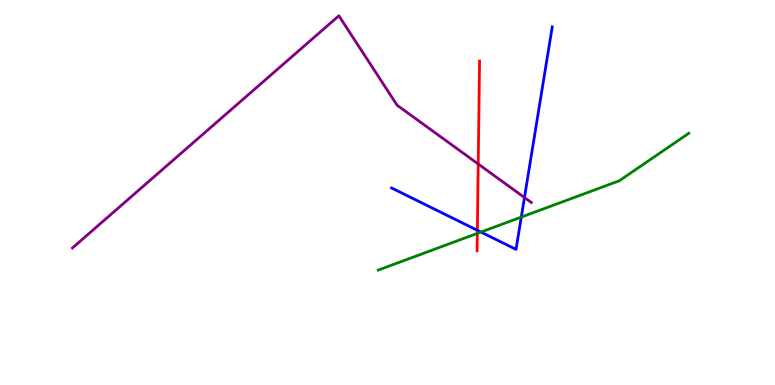[{'lines': ['blue', 'red'], 'intersections': [{'x': 6.16, 'y': 4.02}]}, {'lines': ['green', 'red'], 'intersections': [{'x': 6.16, 'y': 3.94}]}, {'lines': ['purple', 'red'], 'intersections': [{'x': 6.17, 'y': 5.74}]}, {'lines': ['blue', 'green'], 'intersections': [{'x': 6.21, 'y': 3.97}, {'x': 6.73, 'y': 4.36}]}, {'lines': ['blue', 'purple'], 'intersections': [{'x': 6.77, 'y': 4.87}]}, {'lines': ['green', 'purple'], 'intersections': []}]